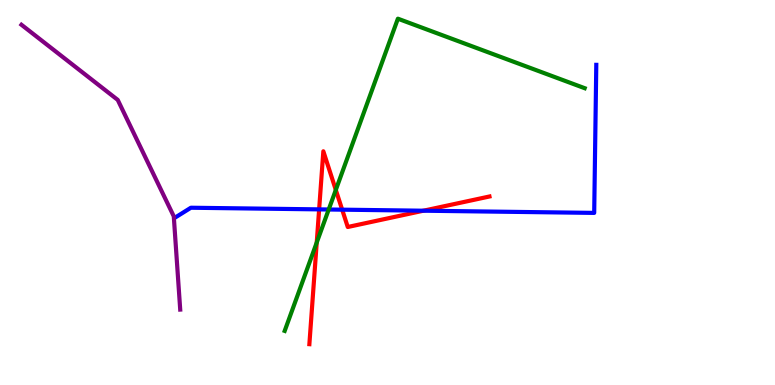[{'lines': ['blue', 'red'], 'intersections': [{'x': 4.12, 'y': 4.56}, {'x': 4.42, 'y': 4.55}, {'x': 5.46, 'y': 4.53}]}, {'lines': ['green', 'red'], 'intersections': [{'x': 4.09, 'y': 3.7}, {'x': 4.33, 'y': 5.07}]}, {'lines': ['purple', 'red'], 'intersections': []}, {'lines': ['blue', 'green'], 'intersections': [{'x': 4.24, 'y': 4.56}]}, {'lines': ['blue', 'purple'], 'intersections': []}, {'lines': ['green', 'purple'], 'intersections': []}]